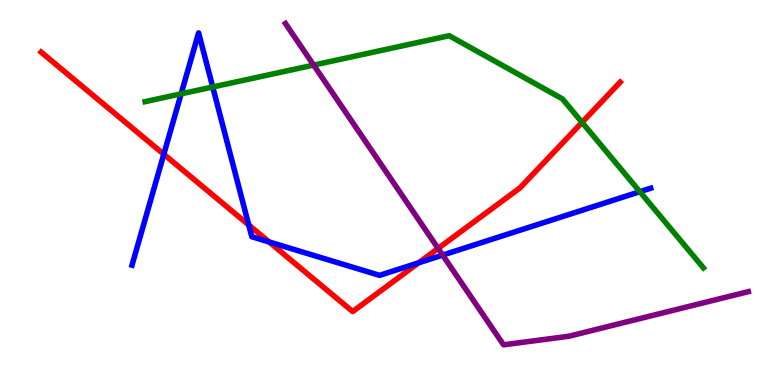[{'lines': ['blue', 'red'], 'intersections': [{'x': 2.11, 'y': 5.99}, {'x': 3.21, 'y': 4.16}, {'x': 3.47, 'y': 3.72}, {'x': 5.4, 'y': 3.17}]}, {'lines': ['green', 'red'], 'intersections': [{'x': 7.51, 'y': 6.82}]}, {'lines': ['purple', 'red'], 'intersections': [{'x': 5.65, 'y': 3.55}]}, {'lines': ['blue', 'green'], 'intersections': [{'x': 2.34, 'y': 7.56}, {'x': 2.74, 'y': 7.74}, {'x': 8.26, 'y': 5.02}]}, {'lines': ['blue', 'purple'], 'intersections': [{'x': 5.71, 'y': 3.37}]}, {'lines': ['green', 'purple'], 'intersections': [{'x': 4.05, 'y': 8.31}]}]